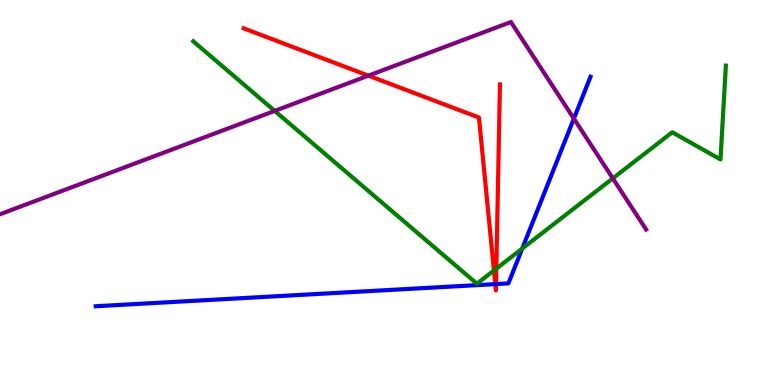[{'lines': ['blue', 'red'], 'intersections': [{'x': 6.39, 'y': 2.62}, {'x': 6.4, 'y': 2.62}]}, {'lines': ['green', 'red'], 'intersections': [{'x': 6.37, 'y': 2.97}, {'x': 6.4, 'y': 3.02}]}, {'lines': ['purple', 'red'], 'intersections': [{'x': 4.75, 'y': 8.04}]}, {'lines': ['blue', 'green'], 'intersections': [{'x': 6.74, 'y': 3.54}]}, {'lines': ['blue', 'purple'], 'intersections': [{'x': 7.4, 'y': 6.92}]}, {'lines': ['green', 'purple'], 'intersections': [{'x': 3.54, 'y': 7.12}, {'x': 7.91, 'y': 5.37}]}]